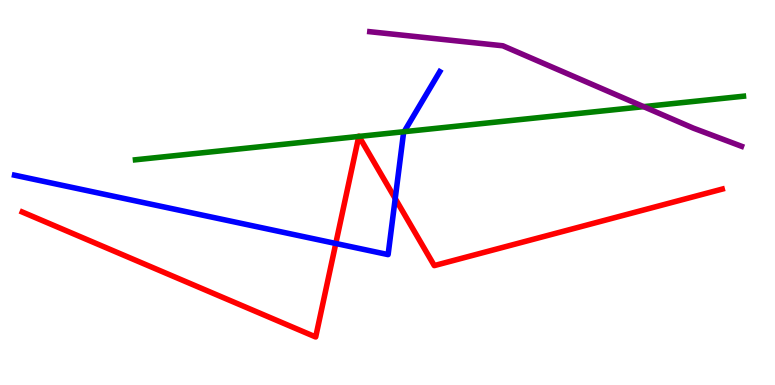[{'lines': ['blue', 'red'], 'intersections': [{'x': 4.33, 'y': 3.68}, {'x': 5.1, 'y': 4.84}]}, {'lines': ['green', 'red'], 'intersections': [{'x': 4.63, 'y': 6.46}, {'x': 4.63, 'y': 6.46}]}, {'lines': ['purple', 'red'], 'intersections': []}, {'lines': ['blue', 'green'], 'intersections': [{'x': 5.21, 'y': 6.58}]}, {'lines': ['blue', 'purple'], 'intersections': []}, {'lines': ['green', 'purple'], 'intersections': [{'x': 8.3, 'y': 7.23}]}]